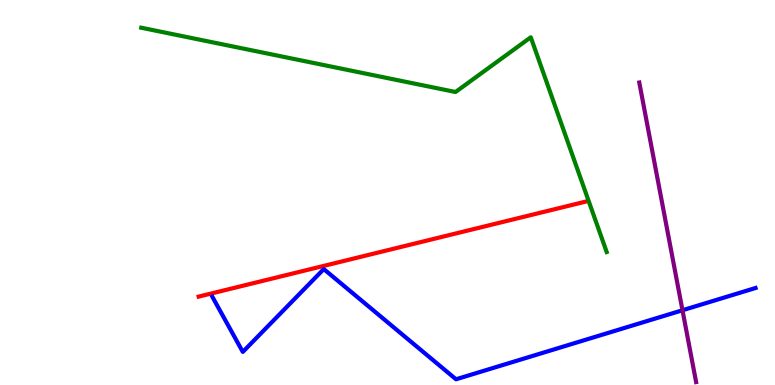[{'lines': ['blue', 'red'], 'intersections': []}, {'lines': ['green', 'red'], 'intersections': []}, {'lines': ['purple', 'red'], 'intersections': []}, {'lines': ['blue', 'green'], 'intersections': []}, {'lines': ['blue', 'purple'], 'intersections': [{'x': 8.81, 'y': 1.94}]}, {'lines': ['green', 'purple'], 'intersections': []}]